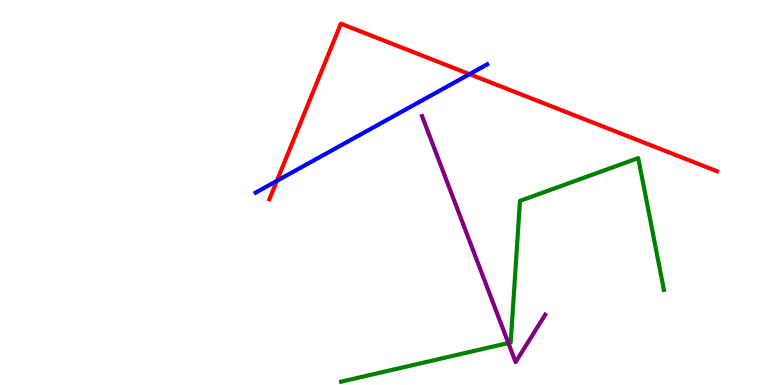[{'lines': ['blue', 'red'], 'intersections': [{'x': 3.57, 'y': 5.3}, {'x': 6.06, 'y': 8.07}]}, {'lines': ['green', 'red'], 'intersections': []}, {'lines': ['purple', 'red'], 'intersections': []}, {'lines': ['blue', 'green'], 'intersections': []}, {'lines': ['blue', 'purple'], 'intersections': []}, {'lines': ['green', 'purple'], 'intersections': [{'x': 6.56, 'y': 1.09}]}]